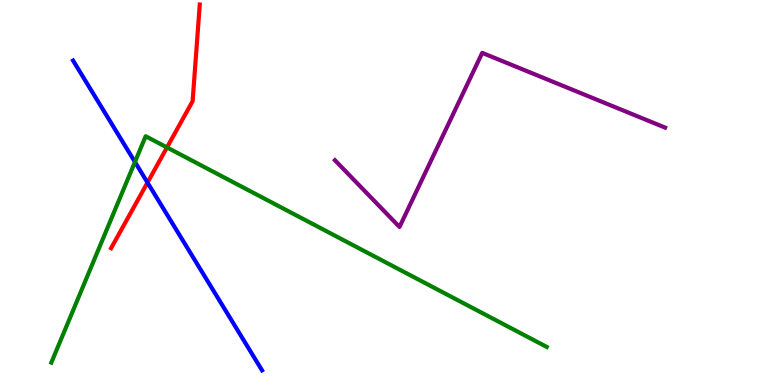[{'lines': ['blue', 'red'], 'intersections': [{'x': 1.9, 'y': 5.26}]}, {'lines': ['green', 'red'], 'intersections': [{'x': 2.15, 'y': 6.17}]}, {'lines': ['purple', 'red'], 'intersections': []}, {'lines': ['blue', 'green'], 'intersections': [{'x': 1.74, 'y': 5.79}]}, {'lines': ['blue', 'purple'], 'intersections': []}, {'lines': ['green', 'purple'], 'intersections': []}]